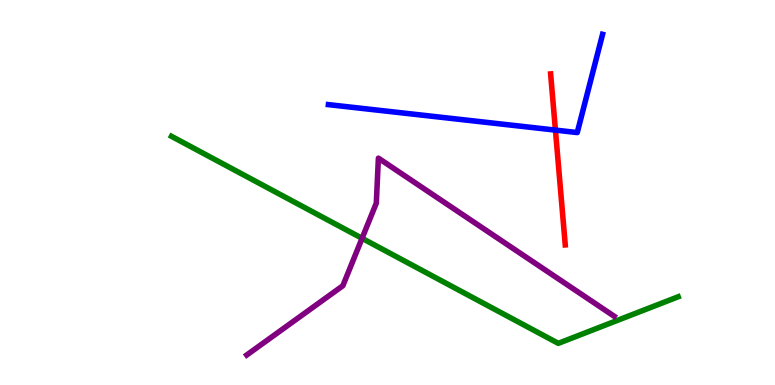[{'lines': ['blue', 'red'], 'intersections': [{'x': 7.17, 'y': 6.62}]}, {'lines': ['green', 'red'], 'intersections': []}, {'lines': ['purple', 'red'], 'intersections': []}, {'lines': ['blue', 'green'], 'intersections': []}, {'lines': ['blue', 'purple'], 'intersections': []}, {'lines': ['green', 'purple'], 'intersections': [{'x': 4.67, 'y': 3.81}]}]